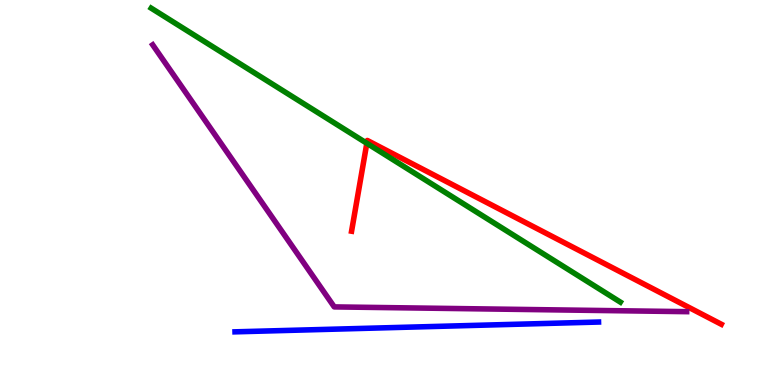[{'lines': ['blue', 'red'], 'intersections': []}, {'lines': ['green', 'red'], 'intersections': [{'x': 4.73, 'y': 6.28}]}, {'lines': ['purple', 'red'], 'intersections': []}, {'lines': ['blue', 'green'], 'intersections': []}, {'lines': ['blue', 'purple'], 'intersections': []}, {'lines': ['green', 'purple'], 'intersections': []}]